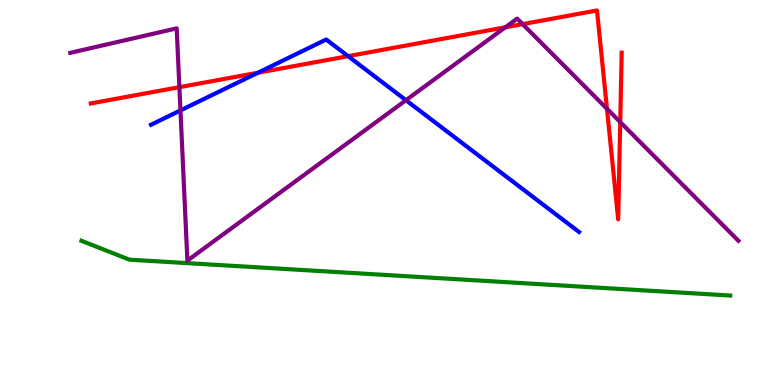[{'lines': ['blue', 'red'], 'intersections': [{'x': 3.33, 'y': 8.11}, {'x': 4.49, 'y': 8.54}]}, {'lines': ['green', 'red'], 'intersections': []}, {'lines': ['purple', 'red'], 'intersections': [{'x': 2.31, 'y': 7.74}, {'x': 6.52, 'y': 9.29}, {'x': 6.74, 'y': 9.37}, {'x': 7.83, 'y': 7.17}, {'x': 8.0, 'y': 6.83}]}, {'lines': ['blue', 'green'], 'intersections': []}, {'lines': ['blue', 'purple'], 'intersections': [{'x': 2.33, 'y': 7.13}, {'x': 5.24, 'y': 7.4}]}, {'lines': ['green', 'purple'], 'intersections': []}]